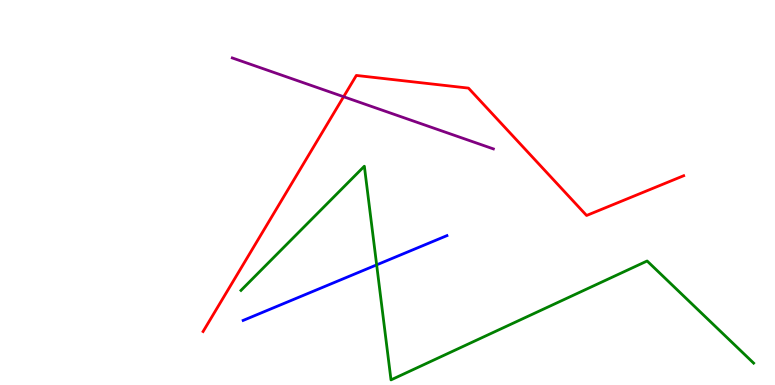[{'lines': ['blue', 'red'], 'intersections': []}, {'lines': ['green', 'red'], 'intersections': []}, {'lines': ['purple', 'red'], 'intersections': [{'x': 4.43, 'y': 7.49}]}, {'lines': ['blue', 'green'], 'intersections': [{'x': 4.86, 'y': 3.12}]}, {'lines': ['blue', 'purple'], 'intersections': []}, {'lines': ['green', 'purple'], 'intersections': []}]